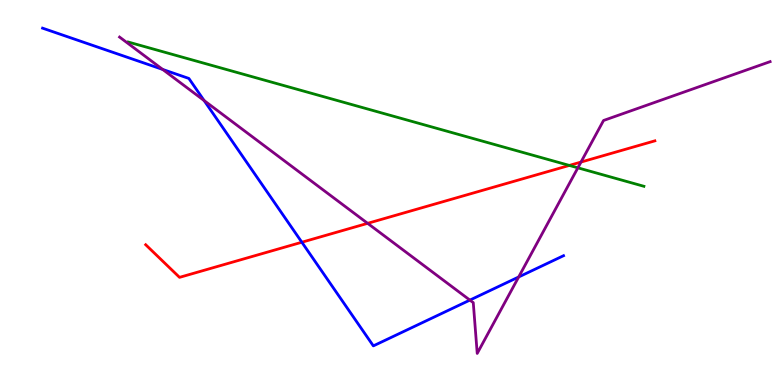[{'lines': ['blue', 'red'], 'intersections': [{'x': 3.89, 'y': 3.71}]}, {'lines': ['green', 'red'], 'intersections': [{'x': 7.35, 'y': 5.7}]}, {'lines': ['purple', 'red'], 'intersections': [{'x': 4.74, 'y': 4.2}, {'x': 7.5, 'y': 5.79}]}, {'lines': ['blue', 'green'], 'intersections': []}, {'lines': ['blue', 'purple'], 'intersections': [{'x': 2.1, 'y': 8.2}, {'x': 2.63, 'y': 7.39}, {'x': 6.06, 'y': 2.2}, {'x': 6.69, 'y': 2.81}]}, {'lines': ['green', 'purple'], 'intersections': [{'x': 7.46, 'y': 5.64}]}]